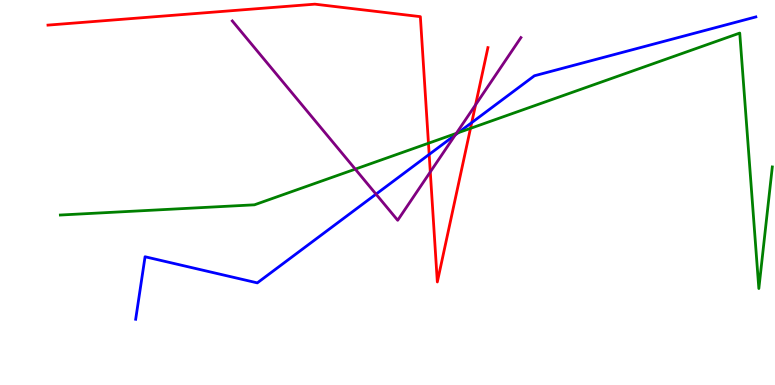[{'lines': ['blue', 'red'], 'intersections': [{'x': 5.54, 'y': 5.99}, {'x': 6.09, 'y': 6.82}]}, {'lines': ['green', 'red'], 'intersections': [{'x': 5.53, 'y': 6.28}, {'x': 6.07, 'y': 6.67}]}, {'lines': ['purple', 'red'], 'intersections': [{'x': 5.55, 'y': 5.53}, {'x': 6.14, 'y': 7.28}]}, {'lines': ['blue', 'green'], 'intersections': [{'x': 5.91, 'y': 6.55}]}, {'lines': ['blue', 'purple'], 'intersections': [{'x': 4.85, 'y': 4.96}, {'x': 5.87, 'y': 6.5}]}, {'lines': ['green', 'purple'], 'intersections': [{'x': 4.58, 'y': 5.61}, {'x': 5.89, 'y': 6.54}]}]